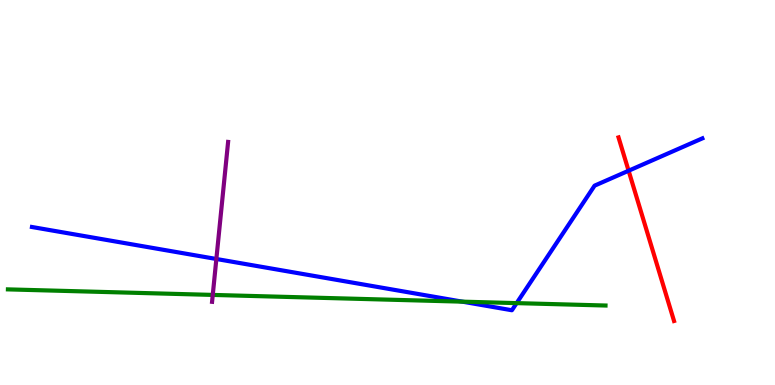[{'lines': ['blue', 'red'], 'intersections': [{'x': 8.11, 'y': 5.57}]}, {'lines': ['green', 'red'], 'intersections': []}, {'lines': ['purple', 'red'], 'intersections': []}, {'lines': ['blue', 'green'], 'intersections': [{'x': 5.97, 'y': 2.16}, {'x': 6.67, 'y': 2.13}]}, {'lines': ['blue', 'purple'], 'intersections': [{'x': 2.79, 'y': 3.27}]}, {'lines': ['green', 'purple'], 'intersections': [{'x': 2.75, 'y': 2.34}]}]